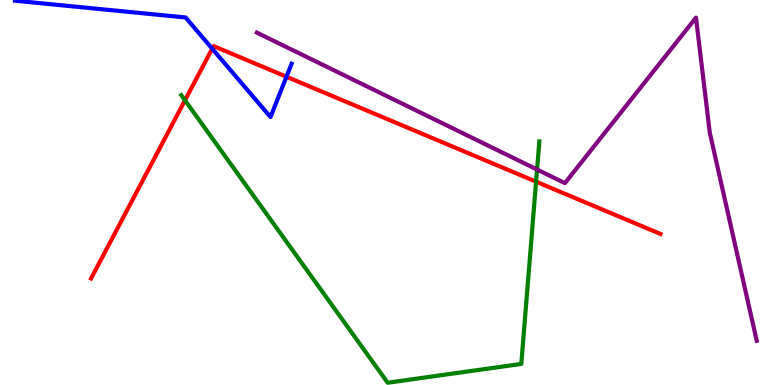[{'lines': ['blue', 'red'], 'intersections': [{'x': 2.74, 'y': 8.74}, {'x': 3.7, 'y': 8.01}]}, {'lines': ['green', 'red'], 'intersections': [{'x': 2.39, 'y': 7.39}, {'x': 6.92, 'y': 5.28}]}, {'lines': ['purple', 'red'], 'intersections': []}, {'lines': ['blue', 'green'], 'intersections': []}, {'lines': ['blue', 'purple'], 'intersections': []}, {'lines': ['green', 'purple'], 'intersections': [{'x': 6.93, 'y': 5.6}]}]